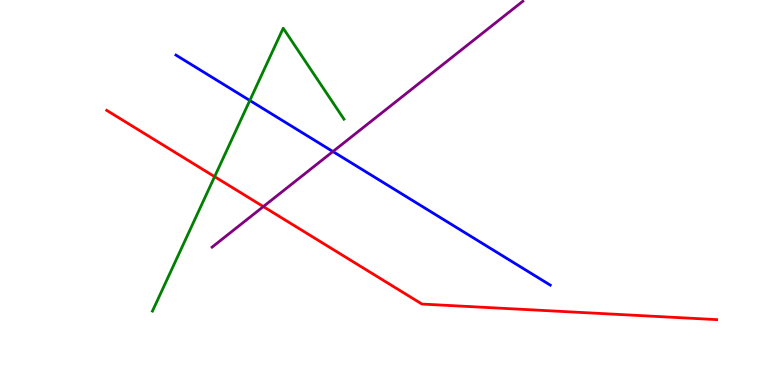[{'lines': ['blue', 'red'], 'intersections': []}, {'lines': ['green', 'red'], 'intersections': [{'x': 2.77, 'y': 5.41}]}, {'lines': ['purple', 'red'], 'intersections': [{'x': 3.4, 'y': 4.63}]}, {'lines': ['blue', 'green'], 'intersections': [{'x': 3.22, 'y': 7.39}]}, {'lines': ['blue', 'purple'], 'intersections': [{'x': 4.3, 'y': 6.06}]}, {'lines': ['green', 'purple'], 'intersections': []}]